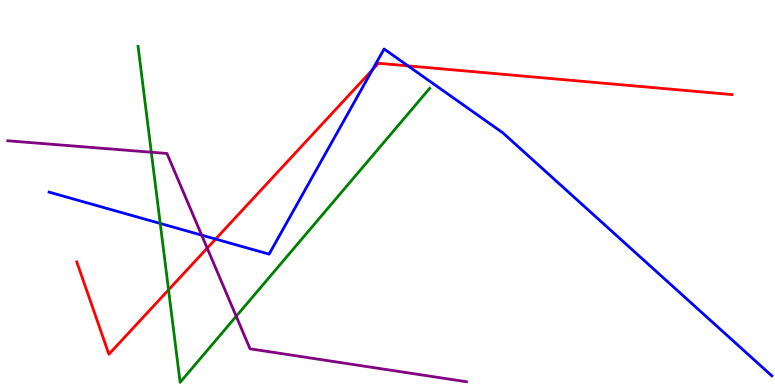[{'lines': ['blue', 'red'], 'intersections': [{'x': 2.78, 'y': 3.79}, {'x': 4.8, 'y': 8.19}, {'x': 5.26, 'y': 8.29}]}, {'lines': ['green', 'red'], 'intersections': [{'x': 2.17, 'y': 2.47}]}, {'lines': ['purple', 'red'], 'intersections': [{'x': 2.67, 'y': 3.55}]}, {'lines': ['blue', 'green'], 'intersections': [{'x': 2.07, 'y': 4.2}]}, {'lines': ['blue', 'purple'], 'intersections': [{'x': 2.6, 'y': 3.89}]}, {'lines': ['green', 'purple'], 'intersections': [{'x': 1.95, 'y': 6.05}, {'x': 3.05, 'y': 1.78}]}]